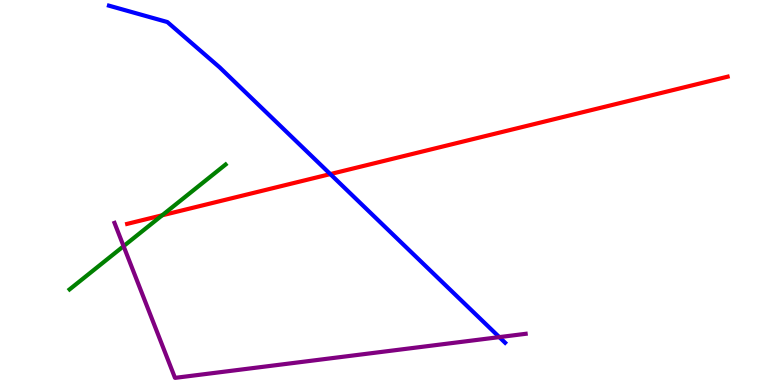[{'lines': ['blue', 'red'], 'intersections': [{'x': 4.26, 'y': 5.48}]}, {'lines': ['green', 'red'], 'intersections': [{'x': 2.09, 'y': 4.41}]}, {'lines': ['purple', 'red'], 'intersections': []}, {'lines': ['blue', 'green'], 'intersections': []}, {'lines': ['blue', 'purple'], 'intersections': [{'x': 6.44, 'y': 1.24}]}, {'lines': ['green', 'purple'], 'intersections': [{'x': 1.59, 'y': 3.61}]}]